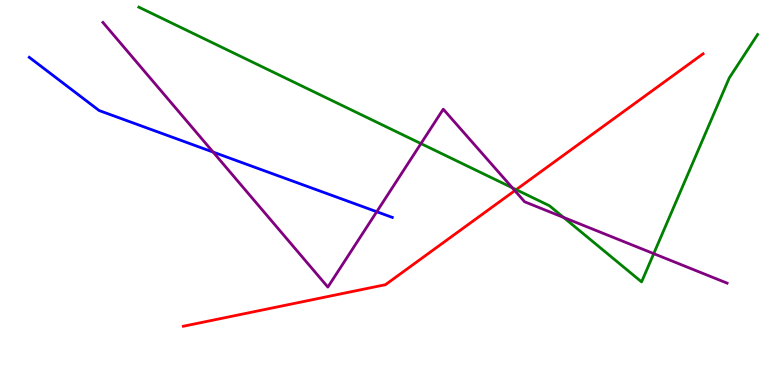[{'lines': ['blue', 'red'], 'intersections': []}, {'lines': ['green', 'red'], 'intersections': [{'x': 6.66, 'y': 5.07}]}, {'lines': ['purple', 'red'], 'intersections': [{'x': 6.64, 'y': 5.05}]}, {'lines': ['blue', 'green'], 'intersections': []}, {'lines': ['blue', 'purple'], 'intersections': [{'x': 2.75, 'y': 6.05}, {'x': 4.86, 'y': 4.5}]}, {'lines': ['green', 'purple'], 'intersections': [{'x': 5.43, 'y': 6.27}, {'x': 6.61, 'y': 5.12}, {'x': 7.27, 'y': 4.35}, {'x': 8.44, 'y': 3.41}]}]